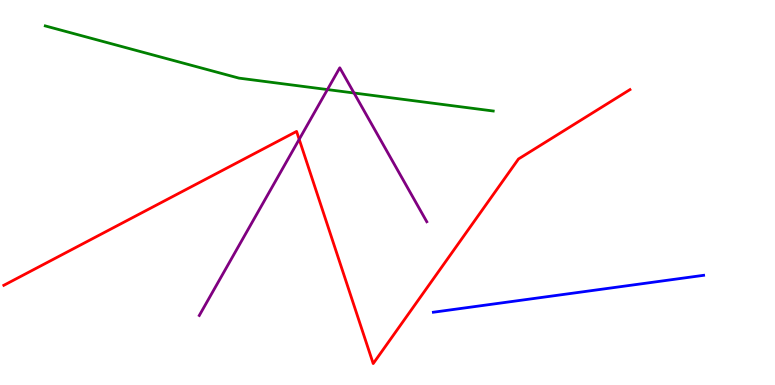[{'lines': ['blue', 'red'], 'intersections': []}, {'lines': ['green', 'red'], 'intersections': []}, {'lines': ['purple', 'red'], 'intersections': [{'x': 3.86, 'y': 6.38}]}, {'lines': ['blue', 'green'], 'intersections': []}, {'lines': ['blue', 'purple'], 'intersections': []}, {'lines': ['green', 'purple'], 'intersections': [{'x': 4.22, 'y': 7.67}, {'x': 4.57, 'y': 7.58}]}]